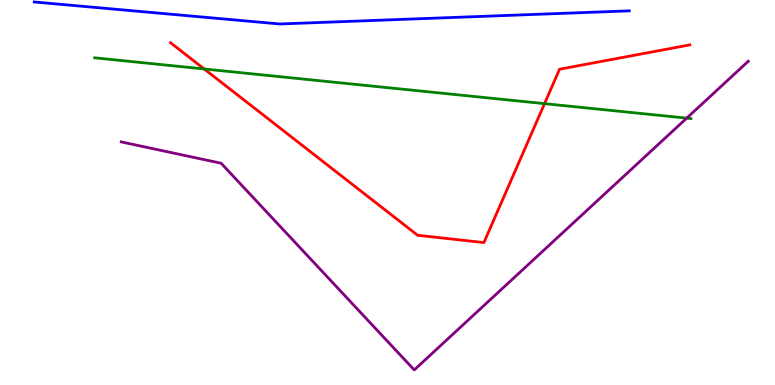[{'lines': ['blue', 'red'], 'intersections': []}, {'lines': ['green', 'red'], 'intersections': [{'x': 2.63, 'y': 8.21}, {'x': 7.03, 'y': 7.31}]}, {'lines': ['purple', 'red'], 'intersections': []}, {'lines': ['blue', 'green'], 'intersections': []}, {'lines': ['blue', 'purple'], 'intersections': []}, {'lines': ['green', 'purple'], 'intersections': [{'x': 8.86, 'y': 6.93}]}]